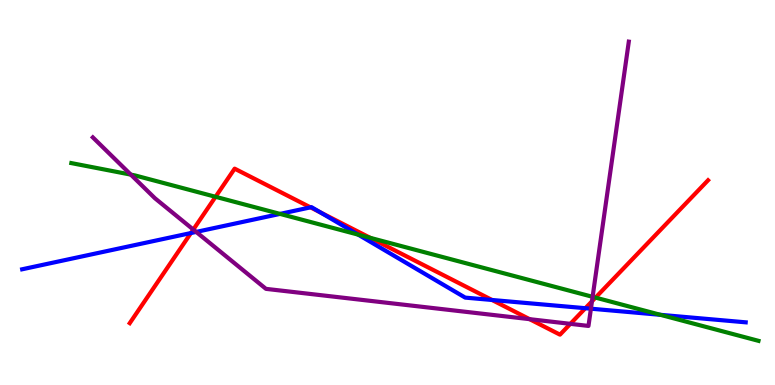[{'lines': ['blue', 'red'], 'intersections': [{'x': 2.46, 'y': 3.95}, {'x': 4.01, 'y': 4.61}, {'x': 4.14, 'y': 4.48}, {'x': 6.35, 'y': 2.21}, {'x': 7.55, 'y': 1.99}]}, {'lines': ['green', 'red'], 'intersections': [{'x': 2.78, 'y': 4.89}, {'x': 4.78, 'y': 3.82}, {'x': 7.68, 'y': 2.27}]}, {'lines': ['purple', 'red'], 'intersections': [{'x': 2.49, 'y': 4.04}, {'x': 6.83, 'y': 1.71}, {'x': 7.36, 'y': 1.59}, {'x': 7.64, 'y': 2.17}]}, {'lines': ['blue', 'green'], 'intersections': [{'x': 3.61, 'y': 4.44}, {'x': 4.62, 'y': 3.91}, {'x': 8.52, 'y': 1.82}]}, {'lines': ['blue', 'purple'], 'intersections': [{'x': 2.53, 'y': 3.98}, {'x': 7.62, 'y': 1.98}]}, {'lines': ['green', 'purple'], 'intersections': [{'x': 1.69, 'y': 5.46}, {'x': 7.65, 'y': 2.29}]}]